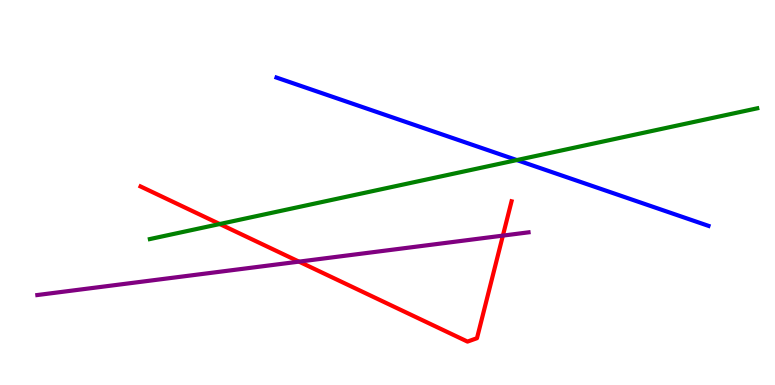[{'lines': ['blue', 'red'], 'intersections': []}, {'lines': ['green', 'red'], 'intersections': [{'x': 2.84, 'y': 4.18}]}, {'lines': ['purple', 'red'], 'intersections': [{'x': 3.86, 'y': 3.2}, {'x': 6.49, 'y': 3.88}]}, {'lines': ['blue', 'green'], 'intersections': [{'x': 6.67, 'y': 5.84}]}, {'lines': ['blue', 'purple'], 'intersections': []}, {'lines': ['green', 'purple'], 'intersections': []}]